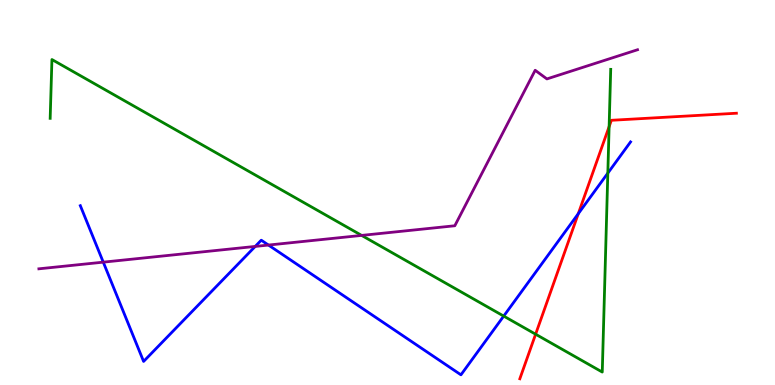[{'lines': ['blue', 'red'], 'intersections': [{'x': 7.46, 'y': 4.45}]}, {'lines': ['green', 'red'], 'intersections': [{'x': 6.91, 'y': 1.32}, {'x': 7.86, 'y': 6.71}]}, {'lines': ['purple', 'red'], 'intersections': []}, {'lines': ['blue', 'green'], 'intersections': [{'x': 6.5, 'y': 1.79}, {'x': 7.84, 'y': 5.5}]}, {'lines': ['blue', 'purple'], 'intersections': [{'x': 1.33, 'y': 3.19}, {'x': 3.29, 'y': 3.6}, {'x': 3.46, 'y': 3.63}]}, {'lines': ['green', 'purple'], 'intersections': [{'x': 4.67, 'y': 3.89}]}]